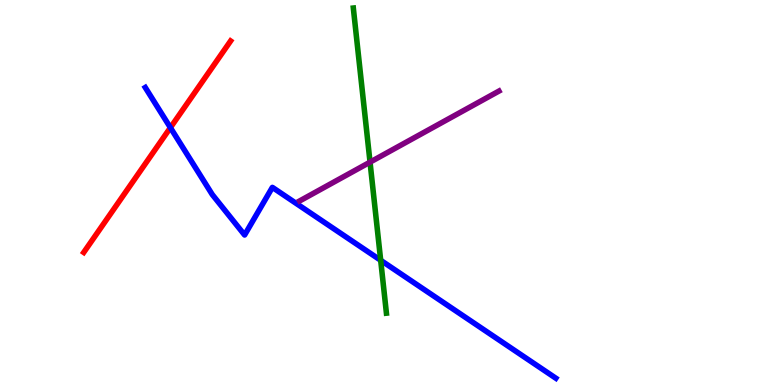[{'lines': ['blue', 'red'], 'intersections': [{'x': 2.2, 'y': 6.68}]}, {'lines': ['green', 'red'], 'intersections': []}, {'lines': ['purple', 'red'], 'intersections': []}, {'lines': ['blue', 'green'], 'intersections': [{'x': 4.91, 'y': 3.24}]}, {'lines': ['blue', 'purple'], 'intersections': []}, {'lines': ['green', 'purple'], 'intersections': [{'x': 4.77, 'y': 5.79}]}]